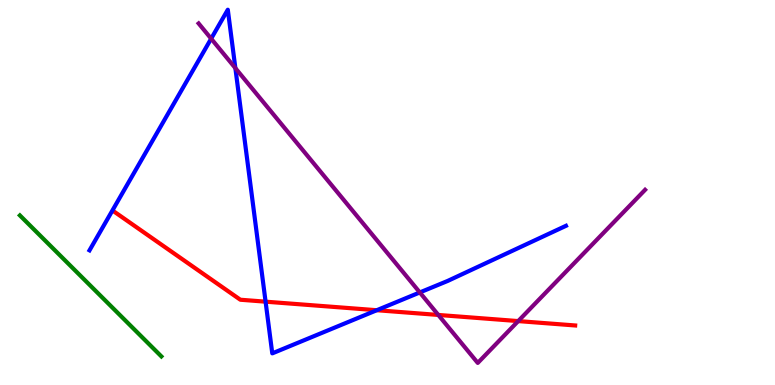[{'lines': ['blue', 'red'], 'intersections': [{'x': 3.43, 'y': 2.16}, {'x': 4.86, 'y': 1.94}]}, {'lines': ['green', 'red'], 'intersections': []}, {'lines': ['purple', 'red'], 'intersections': [{'x': 5.66, 'y': 1.82}, {'x': 6.69, 'y': 1.66}]}, {'lines': ['blue', 'green'], 'intersections': []}, {'lines': ['blue', 'purple'], 'intersections': [{'x': 2.72, 'y': 9.0}, {'x': 3.04, 'y': 8.23}, {'x': 5.42, 'y': 2.4}]}, {'lines': ['green', 'purple'], 'intersections': []}]